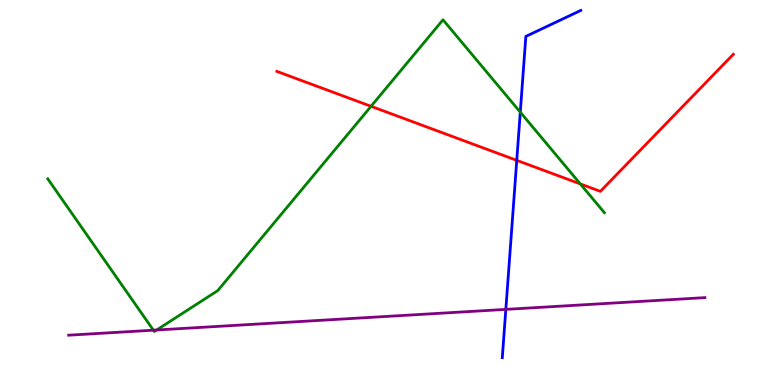[{'lines': ['blue', 'red'], 'intersections': [{'x': 6.67, 'y': 5.84}]}, {'lines': ['green', 'red'], 'intersections': [{'x': 4.79, 'y': 7.24}, {'x': 7.49, 'y': 5.22}]}, {'lines': ['purple', 'red'], 'intersections': []}, {'lines': ['blue', 'green'], 'intersections': [{'x': 6.71, 'y': 7.09}]}, {'lines': ['blue', 'purple'], 'intersections': [{'x': 6.53, 'y': 1.96}]}, {'lines': ['green', 'purple'], 'intersections': [{'x': 1.98, 'y': 1.42}, {'x': 2.02, 'y': 1.43}]}]